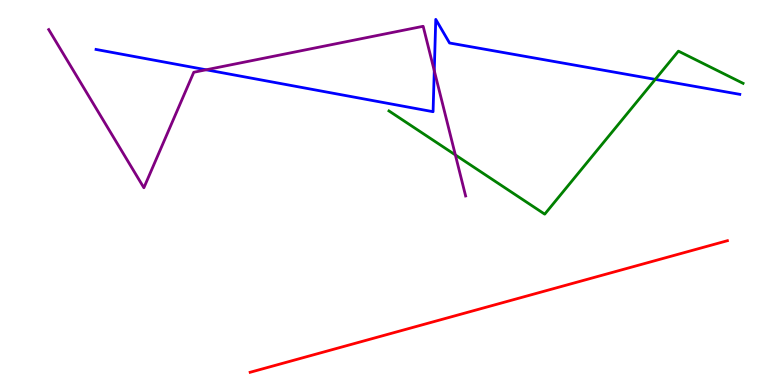[{'lines': ['blue', 'red'], 'intersections': []}, {'lines': ['green', 'red'], 'intersections': []}, {'lines': ['purple', 'red'], 'intersections': []}, {'lines': ['blue', 'green'], 'intersections': [{'x': 8.46, 'y': 7.94}]}, {'lines': ['blue', 'purple'], 'intersections': [{'x': 2.66, 'y': 8.19}, {'x': 5.6, 'y': 8.16}]}, {'lines': ['green', 'purple'], 'intersections': [{'x': 5.88, 'y': 5.98}]}]